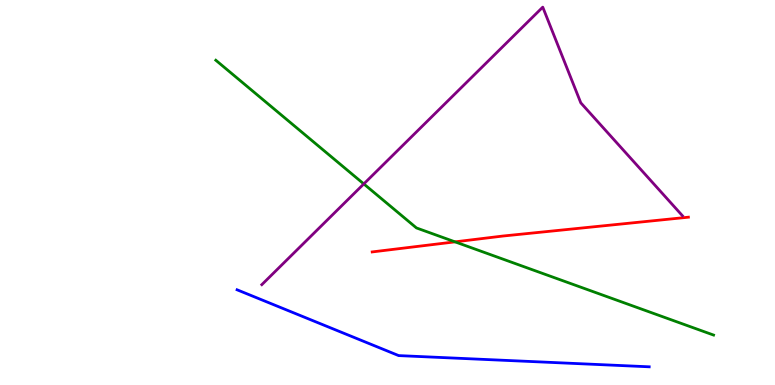[{'lines': ['blue', 'red'], 'intersections': []}, {'lines': ['green', 'red'], 'intersections': [{'x': 5.87, 'y': 3.72}]}, {'lines': ['purple', 'red'], 'intersections': []}, {'lines': ['blue', 'green'], 'intersections': []}, {'lines': ['blue', 'purple'], 'intersections': []}, {'lines': ['green', 'purple'], 'intersections': [{'x': 4.69, 'y': 5.22}]}]